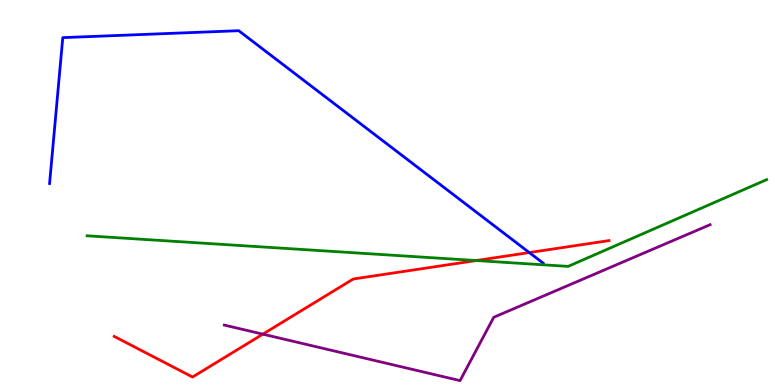[{'lines': ['blue', 'red'], 'intersections': [{'x': 6.83, 'y': 3.44}]}, {'lines': ['green', 'red'], 'intersections': [{'x': 6.14, 'y': 3.23}]}, {'lines': ['purple', 'red'], 'intersections': [{'x': 3.39, 'y': 1.32}]}, {'lines': ['blue', 'green'], 'intersections': []}, {'lines': ['blue', 'purple'], 'intersections': []}, {'lines': ['green', 'purple'], 'intersections': []}]